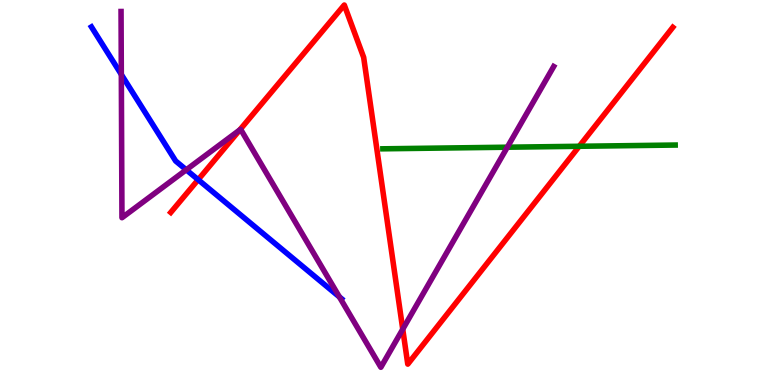[{'lines': ['blue', 'red'], 'intersections': [{'x': 2.56, 'y': 5.33}]}, {'lines': ['green', 'red'], 'intersections': [{'x': 7.47, 'y': 6.2}]}, {'lines': ['purple', 'red'], 'intersections': [{'x': 3.09, 'y': 6.63}, {'x': 5.2, 'y': 1.45}]}, {'lines': ['blue', 'green'], 'intersections': []}, {'lines': ['blue', 'purple'], 'intersections': [{'x': 1.57, 'y': 8.07}, {'x': 2.4, 'y': 5.59}, {'x': 4.38, 'y': 2.29}]}, {'lines': ['green', 'purple'], 'intersections': [{'x': 6.55, 'y': 6.18}]}]